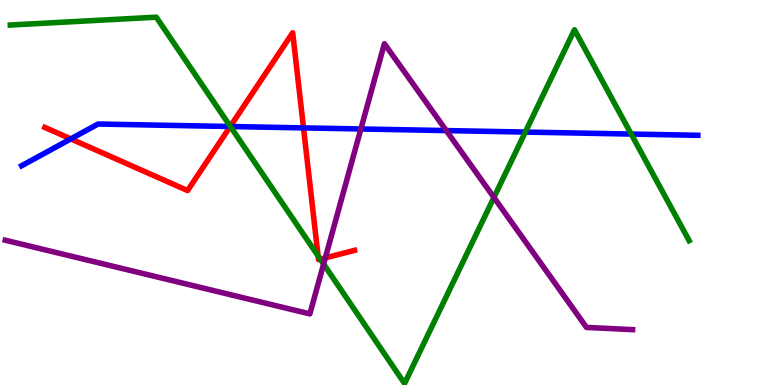[{'lines': ['blue', 'red'], 'intersections': [{'x': 0.914, 'y': 6.39}, {'x': 2.97, 'y': 6.71}, {'x': 3.92, 'y': 6.68}]}, {'lines': ['green', 'red'], 'intersections': [{'x': 2.97, 'y': 6.72}, {'x': 4.1, 'y': 3.35}, {'x': 4.13, 'y': 3.27}]}, {'lines': ['purple', 'red'], 'intersections': [{'x': 4.2, 'y': 3.3}]}, {'lines': ['blue', 'green'], 'intersections': [{'x': 2.97, 'y': 6.71}, {'x': 6.78, 'y': 6.57}, {'x': 8.14, 'y': 6.52}]}, {'lines': ['blue', 'purple'], 'intersections': [{'x': 4.66, 'y': 6.65}, {'x': 5.76, 'y': 6.61}]}, {'lines': ['green', 'purple'], 'intersections': [{'x': 4.18, 'y': 3.14}, {'x': 6.37, 'y': 4.87}]}]